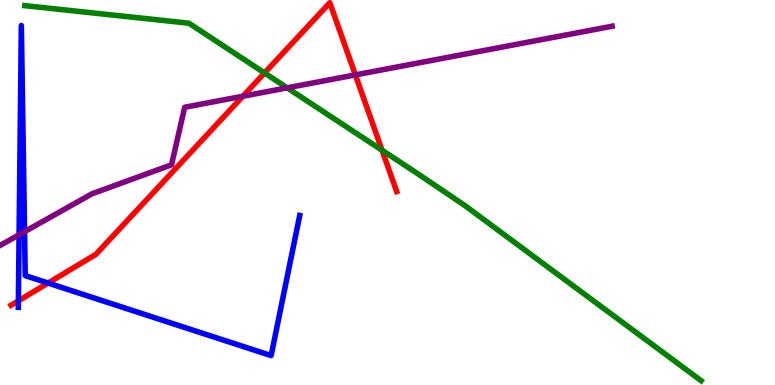[{'lines': ['blue', 'red'], 'intersections': [{'x': 0.237, 'y': 2.19}, {'x': 0.62, 'y': 2.65}]}, {'lines': ['green', 'red'], 'intersections': [{'x': 3.41, 'y': 8.1}, {'x': 4.93, 'y': 6.1}]}, {'lines': ['purple', 'red'], 'intersections': [{'x': 3.13, 'y': 7.5}, {'x': 4.59, 'y': 8.05}]}, {'lines': ['blue', 'green'], 'intersections': []}, {'lines': ['blue', 'purple'], 'intersections': [{'x': 0.246, 'y': 3.9}, {'x': 0.317, 'y': 3.98}]}, {'lines': ['green', 'purple'], 'intersections': [{'x': 3.71, 'y': 7.72}]}]